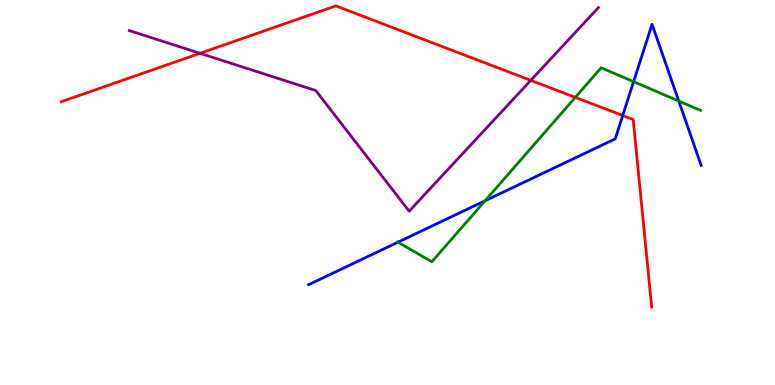[{'lines': ['blue', 'red'], 'intersections': [{'x': 8.04, 'y': 7.0}]}, {'lines': ['green', 'red'], 'intersections': [{'x': 7.42, 'y': 7.47}]}, {'lines': ['purple', 'red'], 'intersections': [{'x': 2.58, 'y': 8.62}, {'x': 6.85, 'y': 7.91}]}, {'lines': ['blue', 'green'], 'intersections': [{'x': 5.14, 'y': 3.71}, {'x': 6.26, 'y': 4.79}, {'x': 8.18, 'y': 7.88}, {'x': 8.76, 'y': 7.38}]}, {'lines': ['blue', 'purple'], 'intersections': []}, {'lines': ['green', 'purple'], 'intersections': []}]